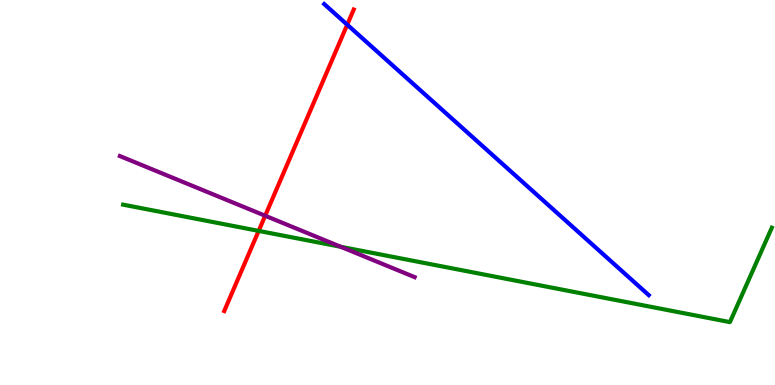[{'lines': ['blue', 'red'], 'intersections': [{'x': 4.48, 'y': 9.36}]}, {'lines': ['green', 'red'], 'intersections': [{'x': 3.34, 'y': 4.0}]}, {'lines': ['purple', 'red'], 'intersections': [{'x': 3.42, 'y': 4.4}]}, {'lines': ['blue', 'green'], 'intersections': []}, {'lines': ['blue', 'purple'], 'intersections': []}, {'lines': ['green', 'purple'], 'intersections': [{'x': 4.4, 'y': 3.59}]}]